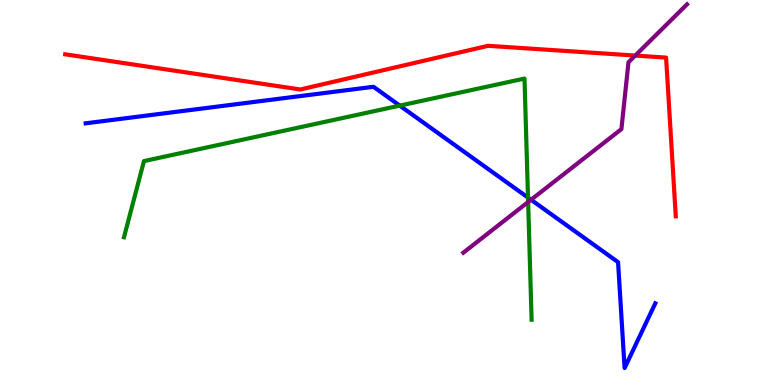[{'lines': ['blue', 'red'], 'intersections': []}, {'lines': ['green', 'red'], 'intersections': []}, {'lines': ['purple', 'red'], 'intersections': [{'x': 8.2, 'y': 8.56}]}, {'lines': ['blue', 'green'], 'intersections': [{'x': 5.16, 'y': 7.26}, {'x': 6.81, 'y': 4.87}]}, {'lines': ['blue', 'purple'], 'intersections': [{'x': 6.85, 'y': 4.81}]}, {'lines': ['green', 'purple'], 'intersections': [{'x': 6.81, 'y': 4.75}]}]